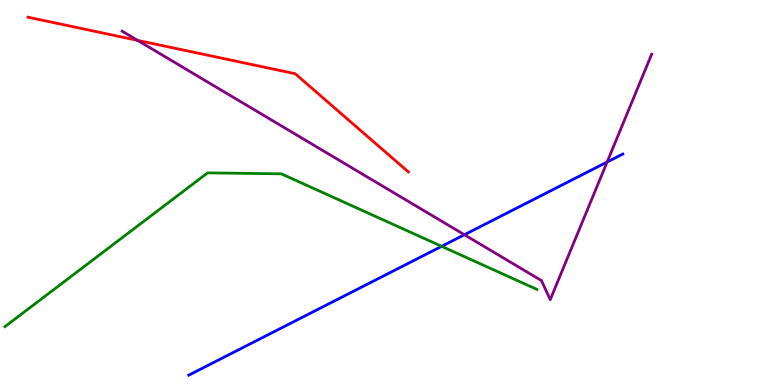[{'lines': ['blue', 'red'], 'intersections': []}, {'lines': ['green', 'red'], 'intersections': []}, {'lines': ['purple', 'red'], 'intersections': [{'x': 1.78, 'y': 8.95}]}, {'lines': ['blue', 'green'], 'intersections': [{'x': 5.7, 'y': 3.6}]}, {'lines': ['blue', 'purple'], 'intersections': [{'x': 5.99, 'y': 3.9}, {'x': 7.83, 'y': 5.79}]}, {'lines': ['green', 'purple'], 'intersections': []}]